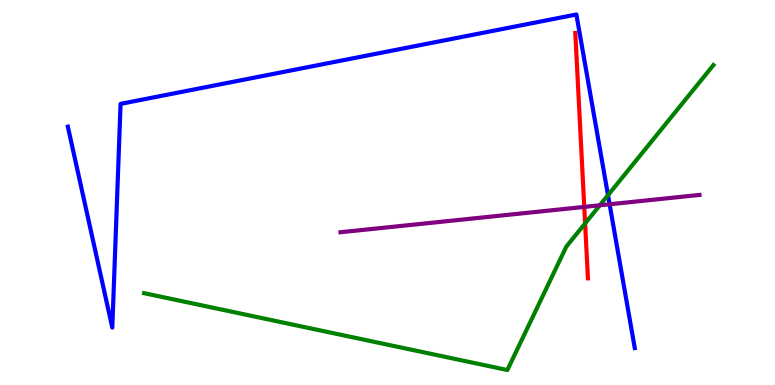[{'lines': ['blue', 'red'], 'intersections': []}, {'lines': ['green', 'red'], 'intersections': [{'x': 7.55, 'y': 4.2}]}, {'lines': ['purple', 'red'], 'intersections': [{'x': 7.54, 'y': 4.63}]}, {'lines': ['blue', 'green'], 'intersections': [{'x': 7.85, 'y': 4.93}]}, {'lines': ['blue', 'purple'], 'intersections': [{'x': 7.87, 'y': 4.69}]}, {'lines': ['green', 'purple'], 'intersections': [{'x': 7.74, 'y': 4.67}]}]